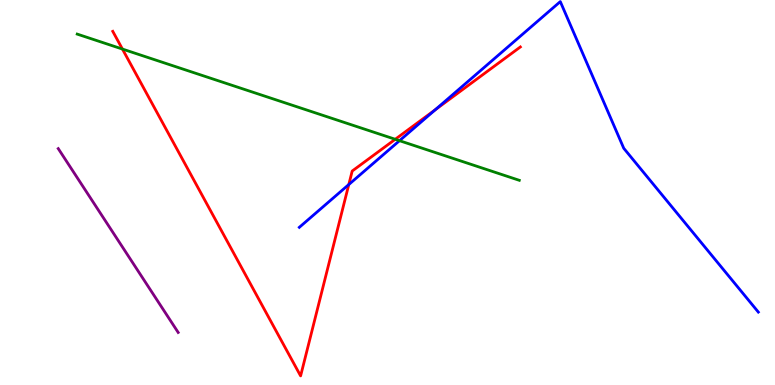[{'lines': ['blue', 'red'], 'intersections': [{'x': 4.5, 'y': 5.21}, {'x': 5.62, 'y': 7.15}]}, {'lines': ['green', 'red'], 'intersections': [{'x': 1.58, 'y': 8.73}, {'x': 5.1, 'y': 6.38}]}, {'lines': ['purple', 'red'], 'intersections': []}, {'lines': ['blue', 'green'], 'intersections': [{'x': 5.15, 'y': 6.35}]}, {'lines': ['blue', 'purple'], 'intersections': []}, {'lines': ['green', 'purple'], 'intersections': []}]